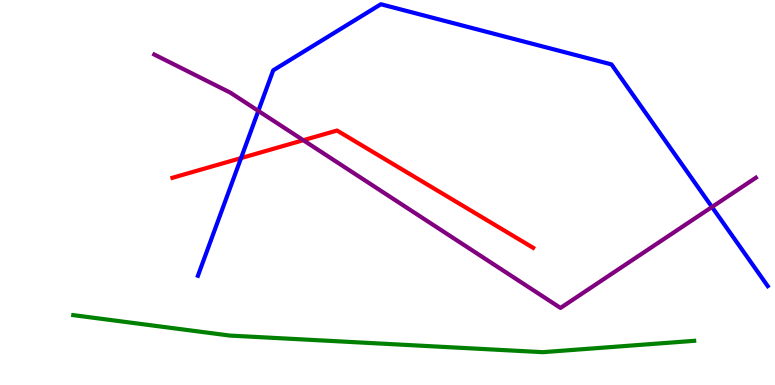[{'lines': ['blue', 'red'], 'intersections': [{'x': 3.11, 'y': 5.89}]}, {'lines': ['green', 'red'], 'intersections': []}, {'lines': ['purple', 'red'], 'intersections': [{'x': 3.91, 'y': 6.36}]}, {'lines': ['blue', 'green'], 'intersections': []}, {'lines': ['blue', 'purple'], 'intersections': [{'x': 3.33, 'y': 7.12}, {'x': 9.19, 'y': 4.62}]}, {'lines': ['green', 'purple'], 'intersections': []}]